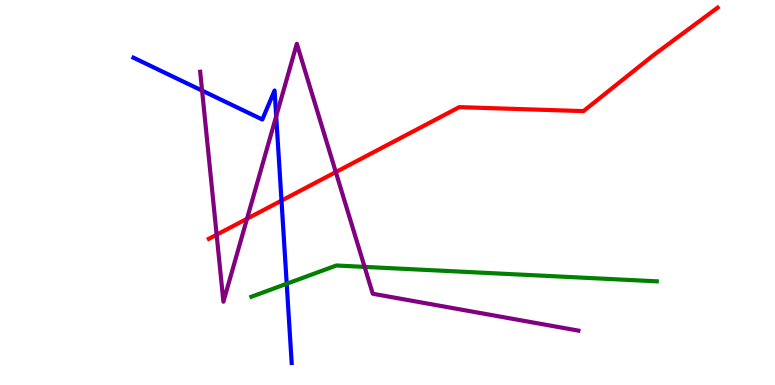[{'lines': ['blue', 'red'], 'intersections': [{'x': 3.63, 'y': 4.79}]}, {'lines': ['green', 'red'], 'intersections': []}, {'lines': ['purple', 'red'], 'intersections': [{'x': 2.8, 'y': 3.9}, {'x': 3.19, 'y': 4.32}, {'x': 4.33, 'y': 5.53}]}, {'lines': ['blue', 'green'], 'intersections': [{'x': 3.7, 'y': 2.63}]}, {'lines': ['blue', 'purple'], 'intersections': [{'x': 2.61, 'y': 7.65}, {'x': 3.56, 'y': 6.98}]}, {'lines': ['green', 'purple'], 'intersections': [{'x': 4.7, 'y': 3.07}]}]